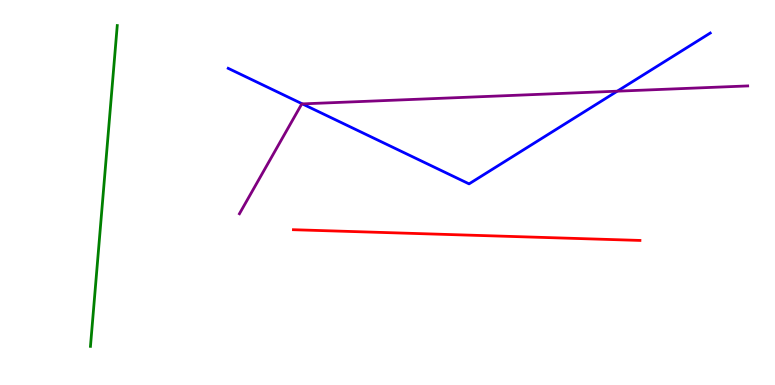[{'lines': ['blue', 'red'], 'intersections': []}, {'lines': ['green', 'red'], 'intersections': []}, {'lines': ['purple', 'red'], 'intersections': []}, {'lines': ['blue', 'green'], 'intersections': []}, {'lines': ['blue', 'purple'], 'intersections': [{'x': 3.9, 'y': 7.3}, {'x': 7.96, 'y': 7.63}]}, {'lines': ['green', 'purple'], 'intersections': []}]